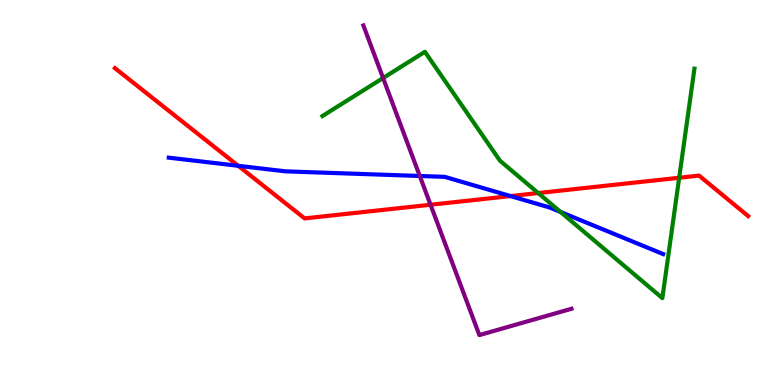[{'lines': ['blue', 'red'], 'intersections': [{'x': 3.07, 'y': 5.69}, {'x': 6.59, 'y': 4.91}]}, {'lines': ['green', 'red'], 'intersections': [{'x': 6.94, 'y': 4.99}, {'x': 8.76, 'y': 5.38}]}, {'lines': ['purple', 'red'], 'intersections': [{'x': 5.56, 'y': 4.68}]}, {'lines': ['blue', 'green'], 'intersections': [{'x': 7.23, 'y': 4.49}]}, {'lines': ['blue', 'purple'], 'intersections': [{'x': 5.42, 'y': 5.43}]}, {'lines': ['green', 'purple'], 'intersections': [{'x': 4.94, 'y': 7.97}]}]